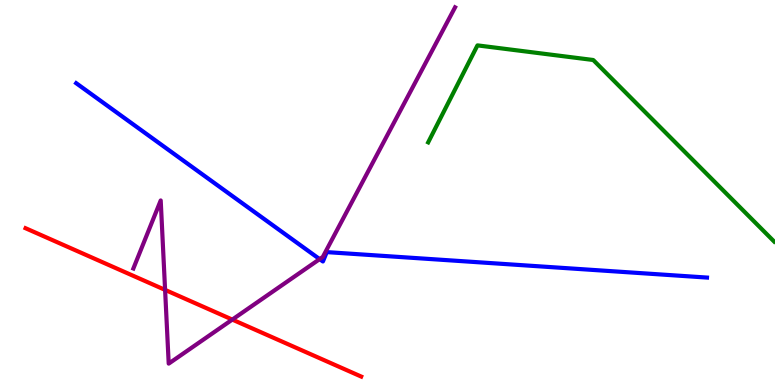[{'lines': ['blue', 'red'], 'intersections': []}, {'lines': ['green', 'red'], 'intersections': []}, {'lines': ['purple', 'red'], 'intersections': [{'x': 2.13, 'y': 2.47}, {'x': 3.0, 'y': 1.7}]}, {'lines': ['blue', 'green'], 'intersections': []}, {'lines': ['blue', 'purple'], 'intersections': [{'x': 4.12, 'y': 3.27}]}, {'lines': ['green', 'purple'], 'intersections': []}]